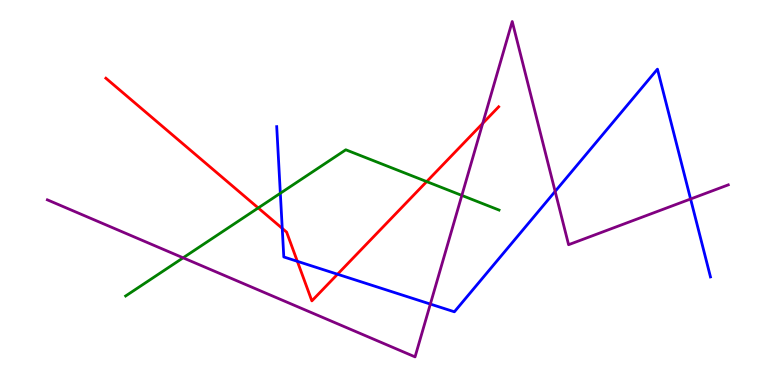[{'lines': ['blue', 'red'], 'intersections': [{'x': 3.64, 'y': 4.07}, {'x': 3.84, 'y': 3.21}, {'x': 4.36, 'y': 2.88}]}, {'lines': ['green', 'red'], 'intersections': [{'x': 3.33, 'y': 4.6}, {'x': 5.51, 'y': 5.28}]}, {'lines': ['purple', 'red'], 'intersections': [{'x': 6.23, 'y': 6.8}]}, {'lines': ['blue', 'green'], 'intersections': [{'x': 3.62, 'y': 4.98}]}, {'lines': ['blue', 'purple'], 'intersections': [{'x': 5.55, 'y': 2.1}, {'x': 7.16, 'y': 5.03}, {'x': 8.91, 'y': 4.83}]}, {'lines': ['green', 'purple'], 'intersections': [{'x': 2.36, 'y': 3.3}, {'x': 5.96, 'y': 4.92}]}]